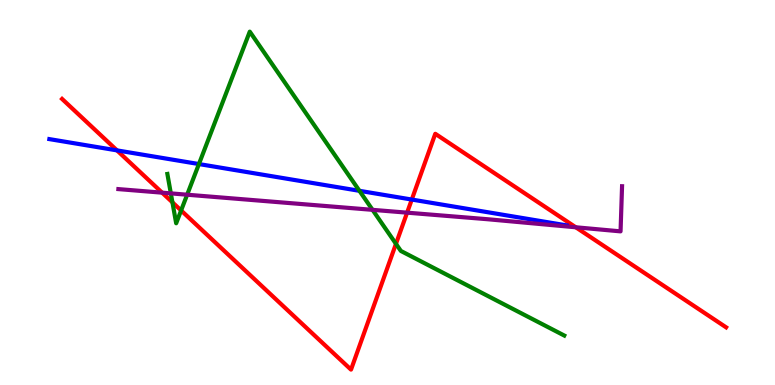[{'lines': ['blue', 'red'], 'intersections': [{'x': 1.51, 'y': 6.09}, {'x': 5.31, 'y': 4.82}]}, {'lines': ['green', 'red'], 'intersections': [{'x': 2.22, 'y': 4.74}, {'x': 2.34, 'y': 4.53}, {'x': 5.11, 'y': 3.67}]}, {'lines': ['purple', 'red'], 'intersections': [{'x': 2.09, 'y': 5.0}, {'x': 5.25, 'y': 4.48}, {'x': 7.43, 'y': 4.1}]}, {'lines': ['blue', 'green'], 'intersections': [{'x': 2.57, 'y': 5.74}, {'x': 4.64, 'y': 5.04}]}, {'lines': ['blue', 'purple'], 'intersections': []}, {'lines': ['green', 'purple'], 'intersections': [{'x': 2.2, 'y': 4.98}, {'x': 2.41, 'y': 4.94}, {'x': 4.81, 'y': 4.55}]}]